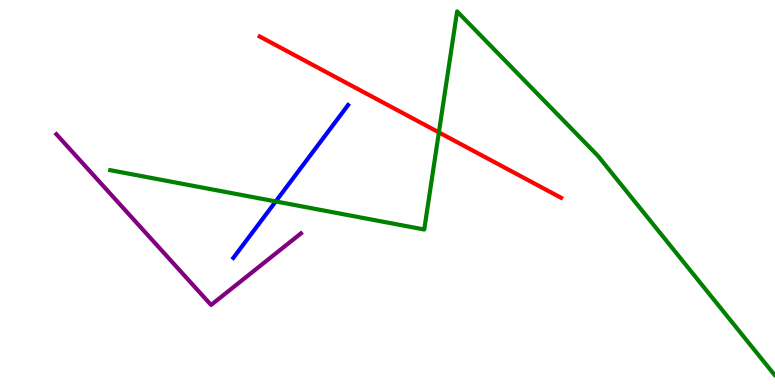[{'lines': ['blue', 'red'], 'intersections': []}, {'lines': ['green', 'red'], 'intersections': [{'x': 5.66, 'y': 6.56}]}, {'lines': ['purple', 'red'], 'intersections': []}, {'lines': ['blue', 'green'], 'intersections': [{'x': 3.56, 'y': 4.77}]}, {'lines': ['blue', 'purple'], 'intersections': []}, {'lines': ['green', 'purple'], 'intersections': []}]